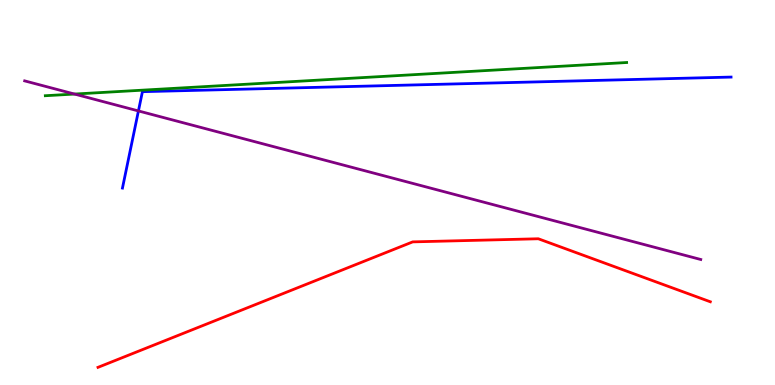[{'lines': ['blue', 'red'], 'intersections': []}, {'lines': ['green', 'red'], 'intersections': []}, {'lines': ['purple', 'red'], 'intersections': []}, {'lines': ['blue', 'green'], 'intersections': []}, {'lines': ['blue', 'purple'], 'intersections': [{'x': 1.79, 'y': 7.12}]}, {'lines': ['green', 'purple'], 'intersections': [{'x': 0.962, 'y': 7.56}]}]